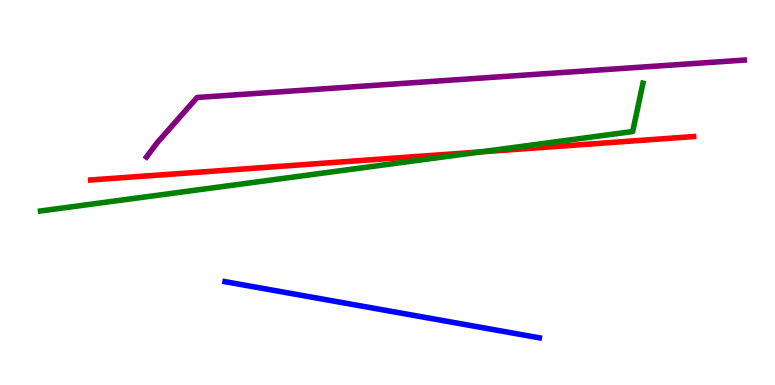[{'lines': ['blue', 'red'], 'intersections': []}, {'lines': ['green', 'red'], 'intersections': [{'x': 6.21, 'y': 6.06}]}, {'lines': ['purple', 'red'], 'intersections': []}, {'lines': ['blue', 'green'], 'intersections': []}, {'lines': ['blue', 'purple'], 'intersections': []}, {'lines': ['green', 'purple'], 'intersections': []}]